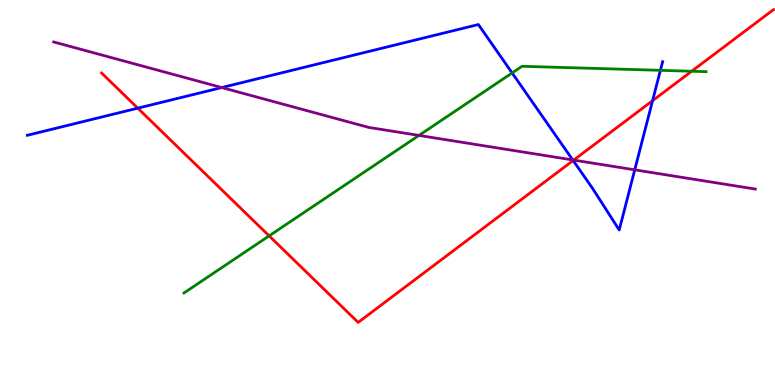[{'lines': ['blue', 'red'], 'intersections': [{'x': 1.78, 'y': 7.19}, {'x': 7.4, 'y': 5.83}, {'x': 8.42, 'y': 7.38}]}, {'lines': ['green', 'red'], 'intersections': [{'x': 3.47, 'y': 3.87}, {'x': 8.92, 'y': 8.15}]}, {'lines': ['purple', 'red'], 'intersections': [{'x': 7.4, 'y': 5.84}]}, {'lines': ['blue', 'green'], 'intersections': [{'x': 6.61, 'y': 8.11}, {'x': 8.52, 'y': 8.17}]}, {'lines': ['blue', 'purple'], 'intersections': [{'x': 2.86, 'y': 7.73}, {'x': 7.39, 'y': 5.85}, {'x': 8.19, 'y': 5.59}]}, {'lines': ['green', 'purple'], 'intersections': [{'x': 5.41, 'y': 6.48}]}]